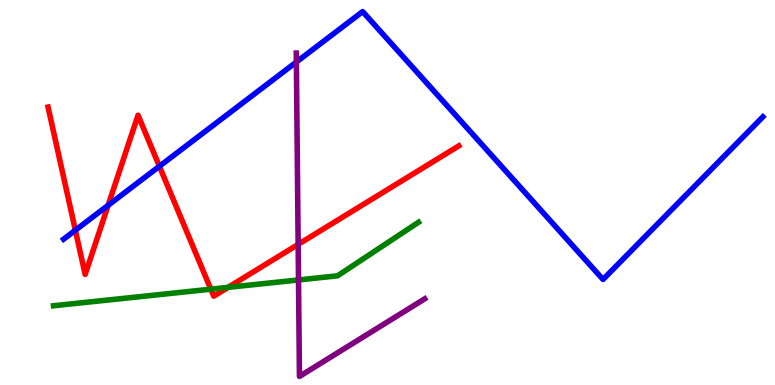[{'lines': ['blue', 'red'], 'intersections': [{'x': 0.972, 'y': 4.02}, {'x': 1.4, 'y': 4.67}, {'x': 2.06, 'y': 5.68}]}, {'lines': ['green', 'red'], 'intersections': [{'x': 2.72, 'y': 2.49}, {'x': 2.94, 'y': 2.54}]}, {'lines': ['purple', 'red'], 'intersections': [{'x': 3.85, 'y': 3.65}]}, {'lines': ['blue', 'green'], 'intersections': []}, {'lines': ['blue', 'purple'], 'intersections': [{'x': 3.82, 'y': 8.39}]}, {'lines': ['green', 'purple'], 'intersections': [{'x': 3.85, 'y': 2.73}]}]